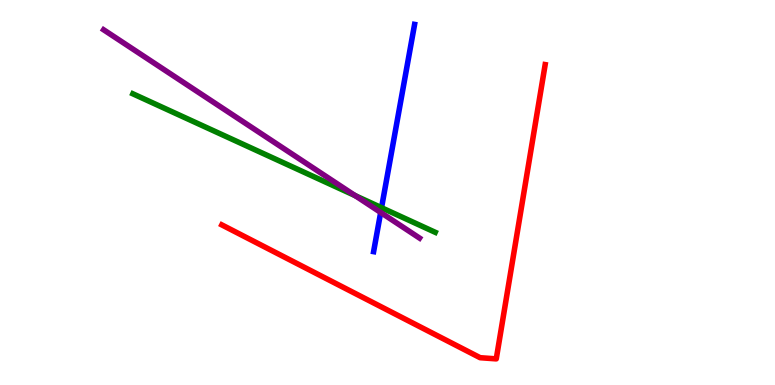[{'lines': ['blue', 'red'], 'intersections': []}, {'lines': ['green', 'red'], 'intersections': []}, {'lines': ['purple', 'red'], 'intersections': []}, {'lines': ['blue', 'green'], 'intersections': [{'x': 4.92, 'y': 4.61}]}, {'lines': ['blue', 'purple'], 'intersections': [{'x': 4.91, 'y': 4.48}]}, {'lines': ['green', 'purple'], 'intersections': [{'x': 4.58, 'y': 4.92}]}]